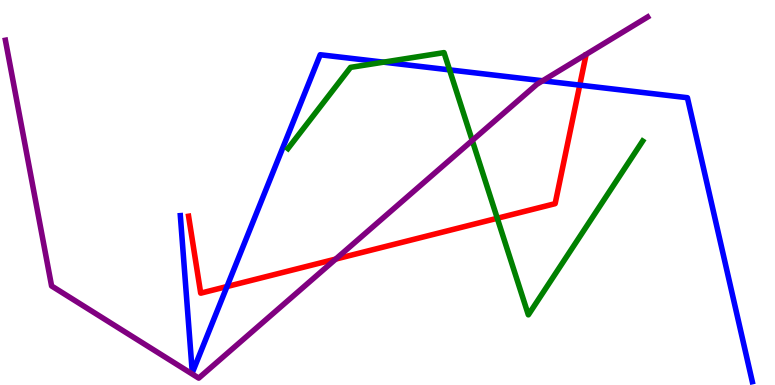[{'lines': ['blue', 'red'], 'intersections': [{'x': 2.93, 'y': 2.56}, {'x': 7.48, 'y': 7.79}]}, {'lines': ['green', 'red'], 'intersections': [{'x': 6.42, 'y': 4.33}]}, {'lines': ['purple', 'red'], 'intersections': [{'x': 4.33, 'y': 3.27}]}, {'lines': ['blue', 'green'], 'intersections': [{'x': 4.95, 'y': 8.39}, {'x': 5.8, 'y': 8.18}]}, {'lines': ['blue', 'purple'], 'intersections': [{'x': 7.0, 'y': 7.9}]}, {'lines': ['green', 'purple'], 'intersections': [{'x': 6.09, 'y': 6.35}]}]